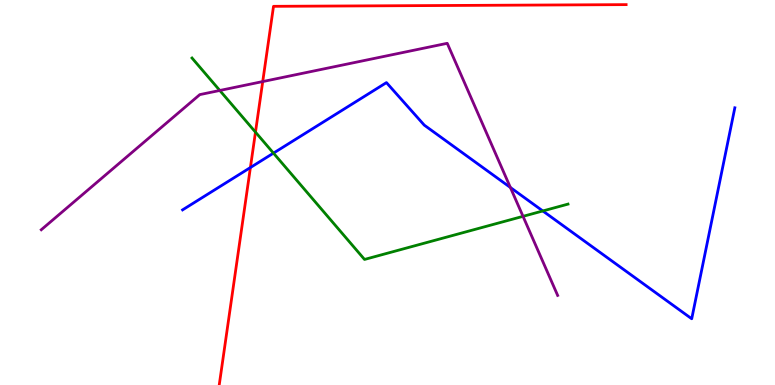[{'lines': ['blue', 'red'], 'intersections': [{'x': 3.23, 'y': 5.65}]}, {'lines': ['green', 'red'], 'intersections': [{'x': 3.3, 'y': 6.57}]}, {'lines': ['purple', 'red'], 'intersections': [{'x': 3.39, 'y': 7.88}]}, {'lines': ['blue', 'green'], 'intersections': [{'x': 3.53, 'y': 6.02}, {'x': 7.0, 'y': 4.52}]}, {'lines': ['blue', 'purple'], 'intersections': [{'x': 6.59, 'y': 5.13}]}, {'lines': ['green', 'purple'], 'intersections': [{'x': 2.84, 'y': 7.65}, {'x': 6.75, 'y': 4.38}]}]